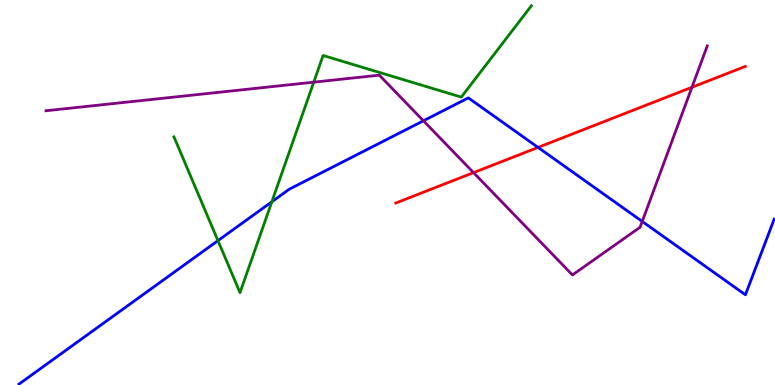[{'lines': ['blue', 'red'], 'intersections': [{'x': 6.94, 'y': 6.17}]}, {'lines': ['green', 'red'], 'intersections': []}, {'lines': ['purple', 'red'], 'intersections': [{'x': 6.11, 'y': 5.52}, {'x': 8.93, 'y': 7.73}]}, {'lines': ['blue', 'green'], 'intersections': [{'x': 2.81, 'y': 3.75}, {'x': 3.51, 'y': 4.76}]}, {'lines': ['blue', 'purple'], 'intersections': [{'x': 5.46, 'y': 6.86}, {'x': 8.29, 'y': 4.25}]}, {'lines': ['green', 'purple'], 'intersections': [{'x': 4.05, 'y': 7.87}]}]